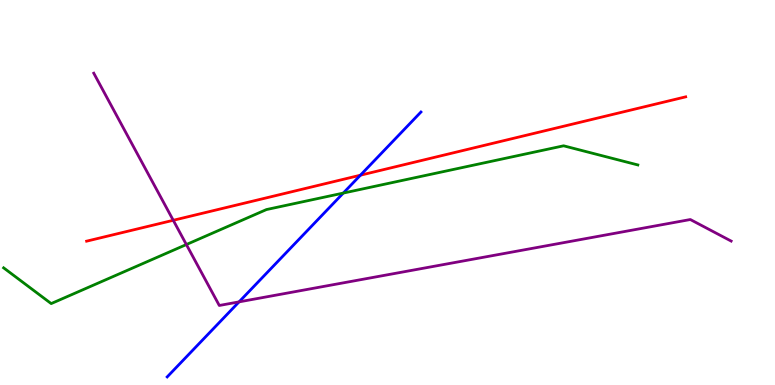[{'lines': ['blue', 'red'], 'intersections': [{'x': 4.65, 'y': 5.45}]}, {'lines': ['green', 'red'], 'intersections': []}, {'lines': ['purple', 'red'], 'intersections': [{'x': 2.24, 'y': 4.28}]}, {'lines': ['blue', 'green'], 'intersections': [{'x': 4.43, 'y': 4.98}]}, {'lines': ['blue', 'purple'], 'intersections': [{'x': 3.08, 'y': 2.16}]}, {'lines': ['green', 'purple'], 'intersections': [{'x': 2.4, 'y': 3.65}]}]